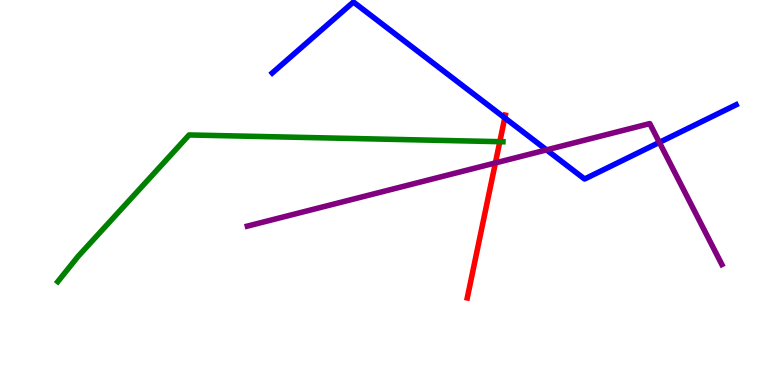[{'lines': ['blue', 'red'], 'intersections': [{'x': 6.51, 'y': 6.94}]}, {'lines': ['green', 'red'], 'intersections': [{'x': 6.45, 'y': 6.32}]}, {'lines': ['purple', 'red'], 'intersections': [{'x': 6.39, 'y': 5.77}]}, {'lines': ['blue', 'green'], 'intersections': []}, {'lines': ['blue', 'purple'], 'intersections': [{'x': 7.05, 'y': 6.11}, {'x': 8.51, 'y': 6.3}]}, {'lines': ['green', 'purple'], 'intersections': []}]